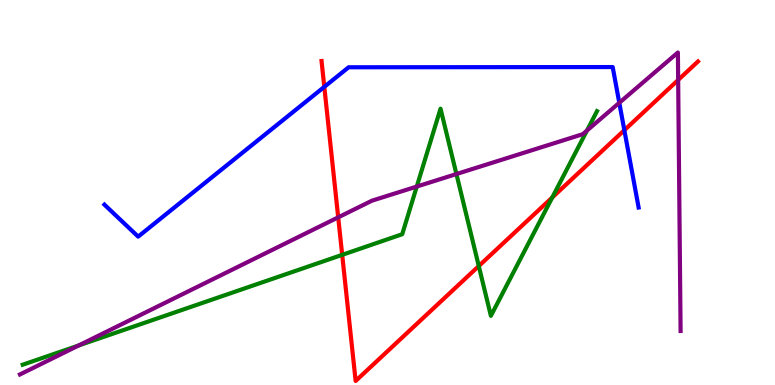[{'lines': ['blue', 'red'], 'intersections': [{'x': 4.18, 'y': 7.74}, {'x': 8.06, 'y': 6.62}]}, {'lines': ['green', 'red'], 'intersections': [{'x': 4.42, 'y': 3.38}, {'x': 6.18, 'y': 3.09}, {'x': 7.13, 'y': 4.87}]}, {'lines': ['purple', 'red'], 'intersections': [{'x': 4.36, 'y': 4.35}, {'x': 8.75, 'y': 7.92}]}, {'lines': ['blue', 'green'], 'intersections': []}, {'lines': ['blue', 'purple'], 'intersections': [{'x': 7.99, 'y': 7.33}]}, {'lines': ['green', 'purple'], 'intersections': [{'x': 1.01, 'y': 1.03}, {'x': 5.38, 'y': 5.15}, {'x': 5.89, 'y': 5.48}, {'x': 7.57, 'y': 6.61}]}]